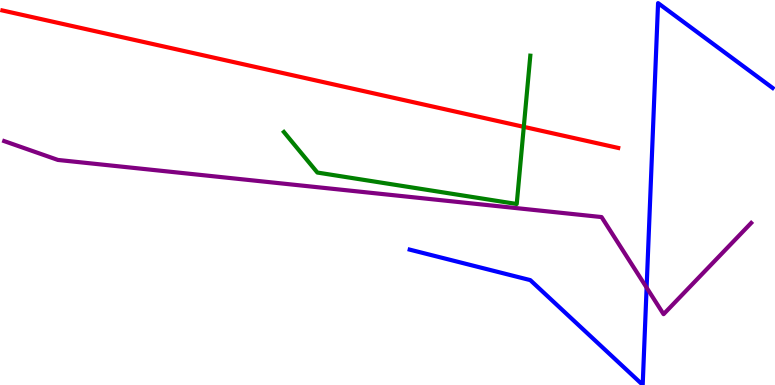[{'lines': ['blue', 'red'], 'intersections': []}, {'lines': ['green', 'red'], 'intersections': [{'x': 6.76, 'y': 6.71}]}, {'lines': ['purple', 'red'], 'intersections': []}, {'lines': ['blue', 'green'], 'intersections': []}, {'lines': ['blue', 'purple'], 'intersections': [{'x': 8.34, 'y': 2.53}]}, {'lines': ['green', 'purple'], 'intersections': []}]